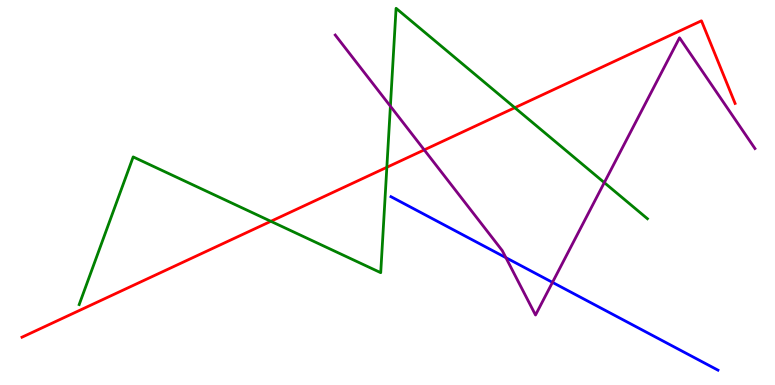[{'lines': ['blue', 'red'], 'intersections': []}, {'lines': ['green', 'red'], 'intersections': [{'x': 3.49, 'y': 4.25}, {'x': 4.99, 'y': 5.65}, {'x': 6.64, 'y': 7.2}]}, {'lines': ['purple', 'red'], 'intersections': [{'x': 5.47, 'y': 6.11}]}, {'lines': ['blue', 'green'], 'intersections': []}, {'lines': ['blue', 'purple'], 'intersections': [{'x': 6.53, 'y': 3.31}, {'x': 7.13, 'y': 2.67}]}, {'lines': ['green', 'purple'], 'intersections': [{'x': 5.04, 'y': 7.24}, {'x': 7.8, 'y': 5.26}]}]